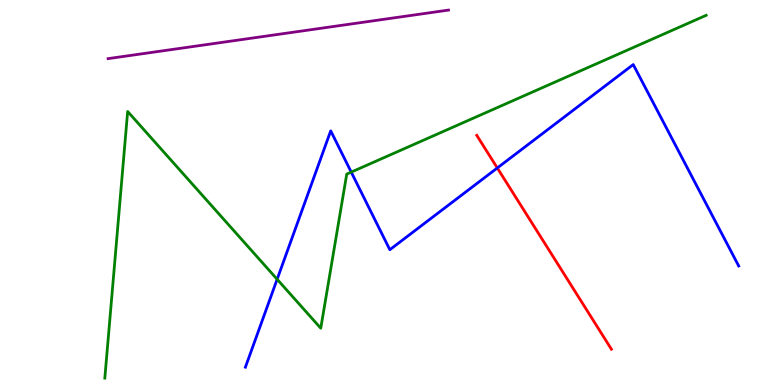[{'lines': ['blue', 'red'], 'intersections': [{'x': 6.42, 'y': 5.64}]}, {'lines': ['green', 'red'], 'intersections': []}, {'lines': ['purple', 'red'], 'intersections': []}, {'lines': ['blue', 'green'], 'intersections': [{'x': 3.58, 'y': 2.75}, {'x': 4.53, 'y': 5.53}]}, {'lines': ['blue', 'purple'], 'intersections': []}, {'lines': ['green', 'purple'], 'intersections': []}]